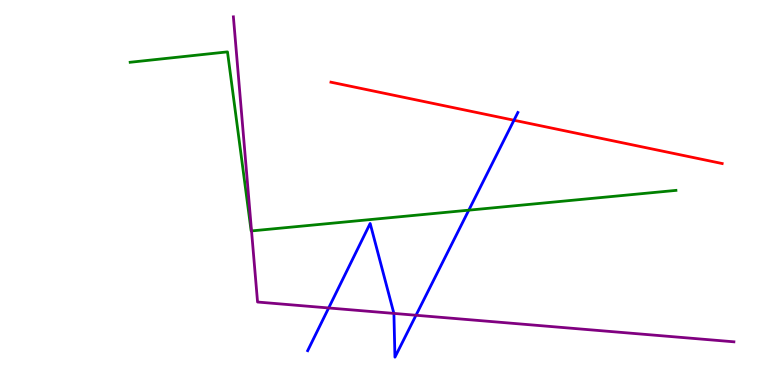[{'lines': ['blue', 'red'], 'intersections': [{'x': 6.63, 'y': 6.88}]}, {'lines': ['green', 'red'], 'intersections': []}, {'lines': ['purple', 'red'], 'intersections': []}, {'lines': ['blue', 'green'], 'intersections': [{'x': 6.05, 'y': 4.54}]}, {'lines': ['blue', 'purple'], 'intersections': [{'x': 4.24, 'y': 2.0}, {'x': 5.08, 'y': 1.86}, {'x': 5.37, 'y': 1.81}]}, {'lines': ['green', 'purple'], 'intersections': [{'x': 3.25, 'y': 4.0}]}]